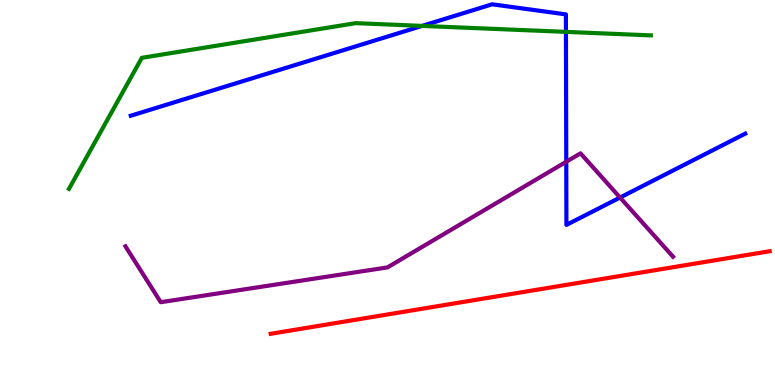[{'lines': ['blue', 'red'], 'intersections': []}, {'lines': ['green', 'red'], 'intersections': []}, {'lines': ['purple', 'red'], 'intersections': []}, {'lines': ['blue', 'green'], 'intersections': [{'x': 5.45, 'y': 9.33}, {'x': 7.3, 'y': 9.17}]}, {'lines': ['blue', 'purple'], 'intersections': [{'x': 7.31, 'y': 5.8}, {'x': 8.0, 'y': 4.87}]}, {'lines': ['green', 'purple'], 'intersections': []}]